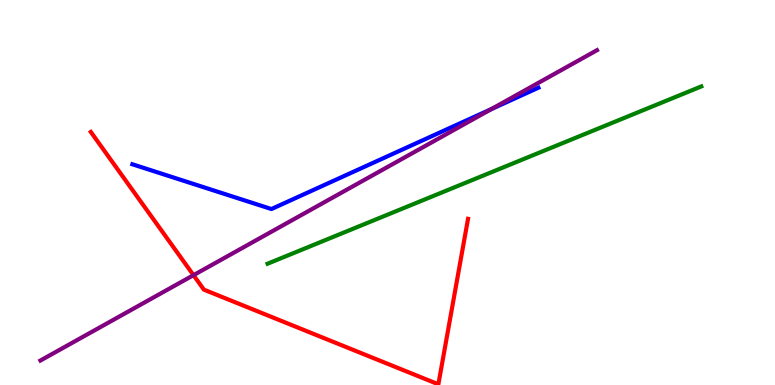[{'lines': ['blue', 'red'], 'intersections': []}, {'lines': ['green', 'red'], 'intersections': []}, {'lines': ['purple', 'red'], 'intersections': [{'x': 2.5, 'y': 2.85}]}, {'lines': ['blue', 'green'], 'intersections': []}, {'lines': ['blue', 'purple'], 'intersections': [{'x': 6.34, 'y': 7.17}]}, {'lines': ['green', 'purple'], 'intersections': []}]